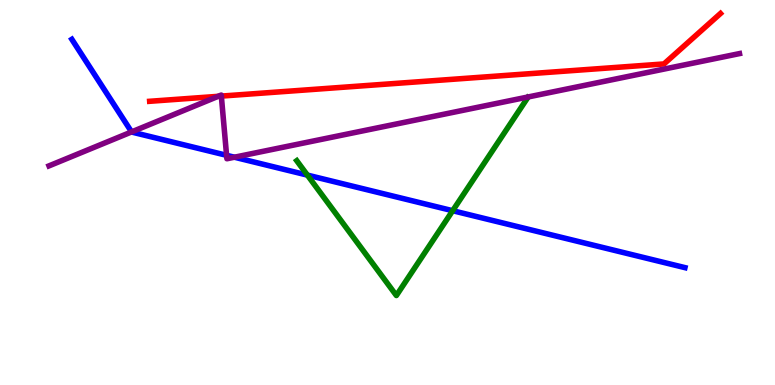[{'lines': ['blue', 'red'], 'intersections': []}, {'lines': ['green', 'red'], 'intersections': []}, {'lines': ['purple', 'red'], 'intersections': [{'x': 2.81, 'y': 7.5}, {'x': 2.86, 'y': 7.5}]}, {'lines': ['blue', 'green'], 'intersections': [{'x': 3.97, 'y': 5.45}, {'x': 5.84, 'y': 4.53}]}, {'lines': ['blue', 'purple'], 'intersections': [{'x': 1.7, 'y': 6.57}, {'x': 2.92, 'y': 5.97}, {'x': 3.02, 'y': 5.92}]}, {'lines': ['green', 'purple'], 'intersections': []}]